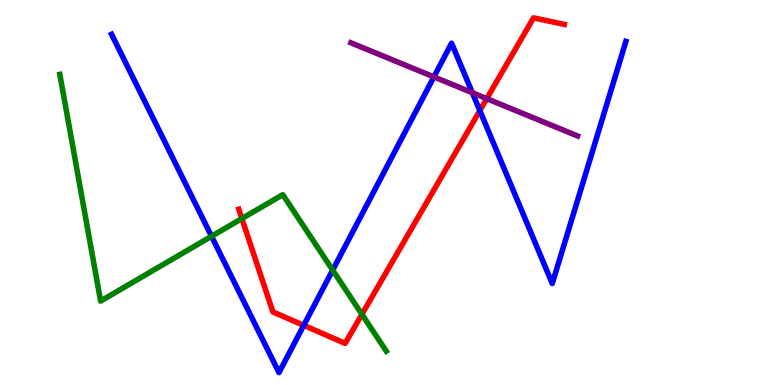[{'lines': ['blue', 'red'], 'intersections': [{'x': 3.92, 'y': 1.55}, {'x': 6.19, 'y': 7.13}]}, {'lines': ['green', 'red'], 'intersections': [{'x': 3.12, 'y': 4.32}, {'x': 4.67, 'y': 1.84}]}, {'lines': ['purple', 'red'], 'intersections': [{'x': 6.28, 'y': 7.44}]}, {'lines': ['blue', 'green'], 'intersections': [{'x': 2.73, 'y': 3.86}, {'x': 4.29, 'y': 2.98}]}, {'lines': ['blue', 'purple'], 'intersections': [{'x': 5.6, 'y': 8.0}, {'x': 6.09, 'y': 7.59}]}, {'lines': ['green', 'purple'], 'intersections': []}]